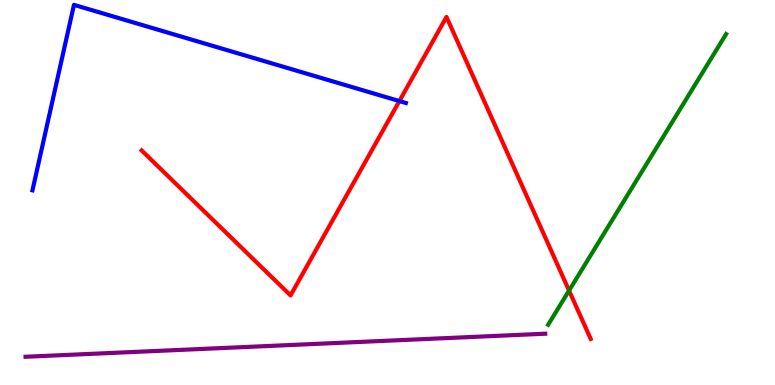[{'lines': ['blue', 'red'], 'intersections': [{'x': 5.15, 'y': 7.37}]}, {'lines': ['green', 'red'], 'intersections': [{'x': 7.34, 'y': 2.45}]}, {'lines': ['purple', 'red'], 'intersections': []}, {'lines': ['blue', 'green'], 'intersections': []}, {'lines': ['blue', 'purple'], 'intersections': []}, {'lines': ['green', 'purple'], 'intersections': []}]